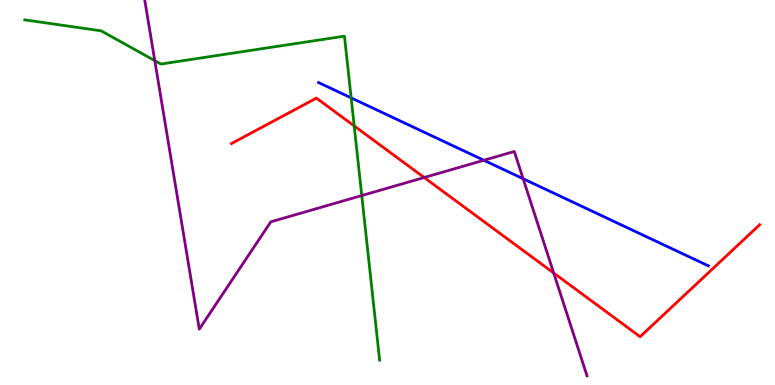[{'lines': ['blue', 'red'], 'intersections': []}, {'lines': ['green', 'red'], 'intersections': [{'x': 4.57, 'y': 6.73}]}, {'lines': ['purple', 'red'], 'intersections': [{'x': 5.47, 'y': 5.39}, {'x': 7.14, 'y': 2.91}]}, {'lines': ['blue', 'green'], 'intersections': [{'x': 4.53, 'y': 7.46}]}, {'lines': ['blue', 'purple'], 'intersections': [{'x': 6.24, 'y': 5.84}, {'x': 6.75, 'y': 5.36}]}, {'lines': ['green', 'purple'], 'intersections': [{'x': 2.0, 'y': 8.42}, {'x': 4.67, 'y': 4.92}]}]